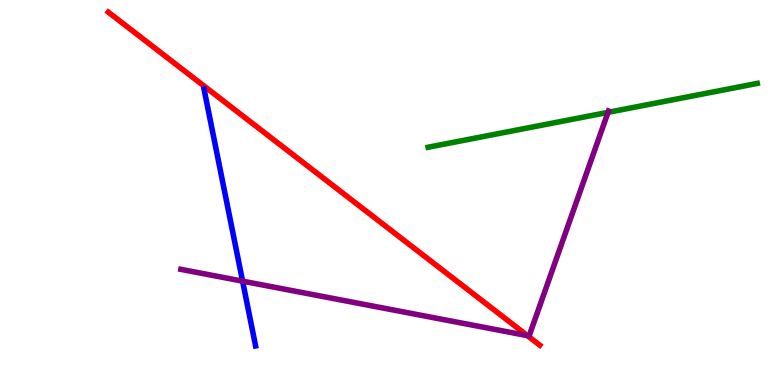[{'lines': ['blue', 'red'], 'intersections': []}, {'lines': ['green', 'red'], 'intersections': []}, {'lines': ['purple', 'red'], 'intersections': [{'x': 6.81, 'y': 1.28}]}, {'lines': ['blue', 'green'], 'intersections': []}, {'lines': ['blue', 'purple'], 'intersections': [{'x': 3.13, 'y': 2.7}]}, {'lines': ['green', 'purple'], 'intersections': [{'x': 7.85, 'y': 7.08}]}]